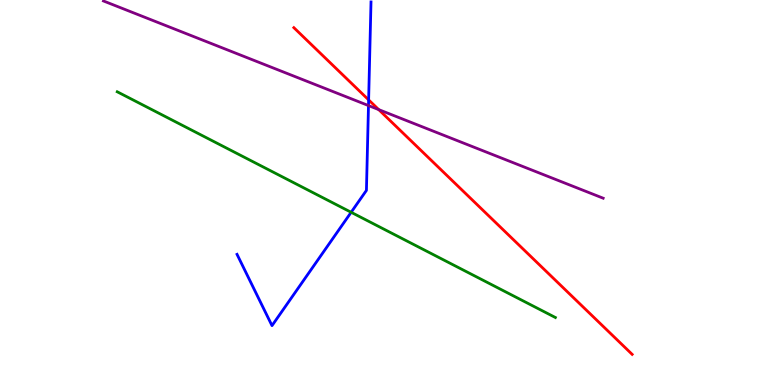[{'lines': ['blue', 'red'], 'intersections': [{'x': 4.76, 'y': 7.41}]}, {'lines': ['green', 'red'], 'intersections': []}, {'lines': ['purple', 'red'], 'intersections': [{'x': 4.89, 'y': 7.15}]}, {'lines': ['blue', 'green'], 'intersections': [{'x': 4.53, 'y': 4.49}]}, {'lines': ['blue', 'purple'], 'intersections': [{'x': 4.75, 'y': 7.26}]}, {'lines': ['green', 'purple'], 'intersections': []}]